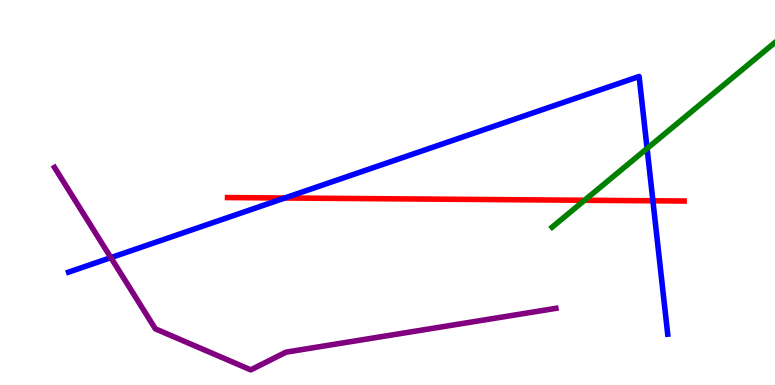[{'lines': ['blue', 'red'], 'intersections': [{'x': 3.67, 'y': 4.86}, {'x': 8.42, 'y': 4.78}]}, {'lines': ['green', 'red'], 'intersections': [{'x': 7.54, 'y': 4.8}]}, {'lines': ['purple', 'red'], 'intersections': []}, {'lines': ['blue', 'green'], 'intersections': [{'x': 8.35, 'y': 6.14}]}, {'lines': ['blue', 'purple'], 'intersections': [{'x': 1.43, 'y': 3.31}]}, {'lines': ['green', 'purple'], 'intersections': []}]